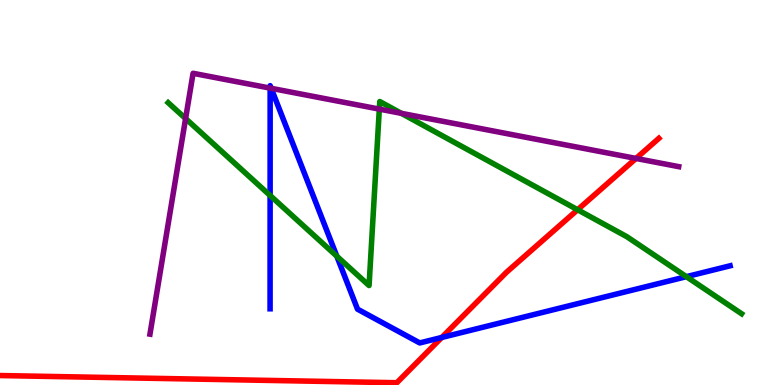[{'lines': ['blue', 'red'], 'intersections': [{'x': 5.7, 'y': 1.23}]}, {'lines': ['green', 'red'], 'intersections': [{'x': 7.45, 'y': 4.55}]}, {'lines': ['purple', 'red'], 'intersections': [{'x': 8.21, 'y': 5.88}]}, {'lines': ['blue', 'green'], 'intersections': [{'x': 3.49, 'y': 4.92}, {'x': 4.35, 'y': 3.35}, {'x': 8.86, 'y': 2.81}]}, {'lines': ['blue', 'purple'], 'intersections': [{'x': 3.49, 'y': 7.71}, {'x': 3.5, 'y': 7.71}]}, {'lines': ['green', 'purple'], 'intersections': [{'x': 2.39, 'y': 6.92}, {'x': 4.89, 'y': 7.17}, {'x': 5.18, 'y': 7.06}]}]